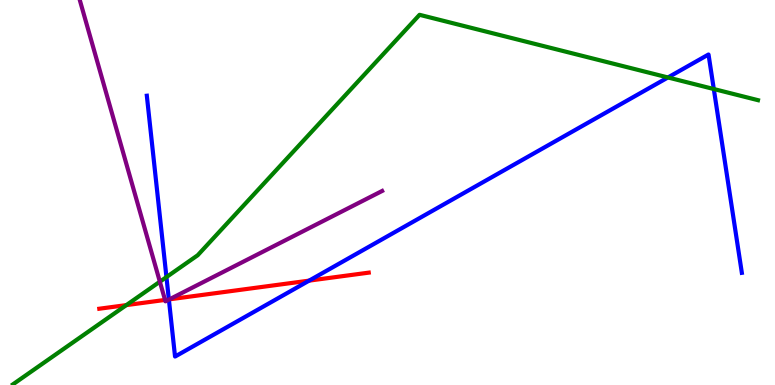[{'lines': ['blue', 'red'], 'intersections': [{'x': 2.18, 'y': 2.22}, {'x': 3.99, 'y': 2.71}]}, {'lines': ['green', 'red'], 'intersections': [{'x': 1.63, 'y': 2.08}]}, {'lines': ['purple', 'red'], 'intersections': [{'x': 2.13, 'y': 2.21}, {'x': 2.19, 'y': 2.22}]}, {'lines': ['blue', 'green'], 'intersections': [{'x': 2.15, 'y': 2.8}, {'x': 8.62, 'y': 7.99}, {'x': 9.21, 'y': 7.69}]}, {'lines': ['blue', 'purple'], 'intersections': [{'x': 2.18, 'y': 2.22}]}, {'lines': ['green', 'purple'], 'intersections': [{'x': 2.06, 'y': 2.68}]}]